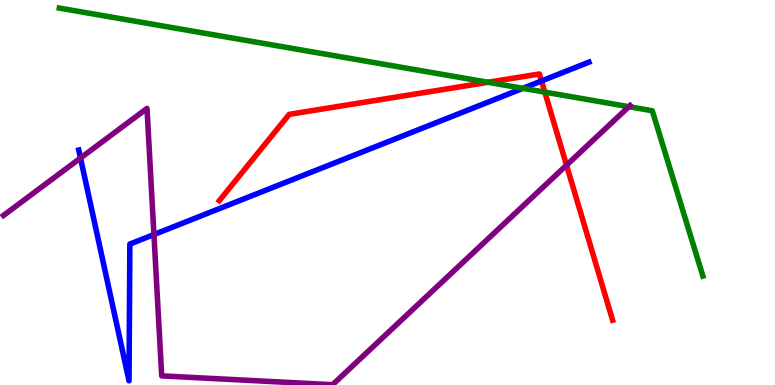[{'lines': ['blue', 'red'], 'intersections': [{'x': 6.99, 'y': 7.9}]}, {'lines': ['green', 'red'], 'intersections': [{'x': 6.3, 'y': 7.86}, {'x': 7.03, 'y': 7.61}]}, {'lines': ['purple', 'red'], 'intersections': [{'x': 7.31, 'y': 5.71}]}, {'lines': ['blue', 'green'], 'intersections': [{'x': 6.75, 'y': 7.71}]}, {'lines': ['blue', 'purple'], 'intersections': [{'x': 1.04, 'y': 5.9}, {'x': 1.99, 'y': 3.91}]}, {'lines': ['green', 'purple'], 'intersections': [{'x': 8.11, 'y': 7.23}]}]